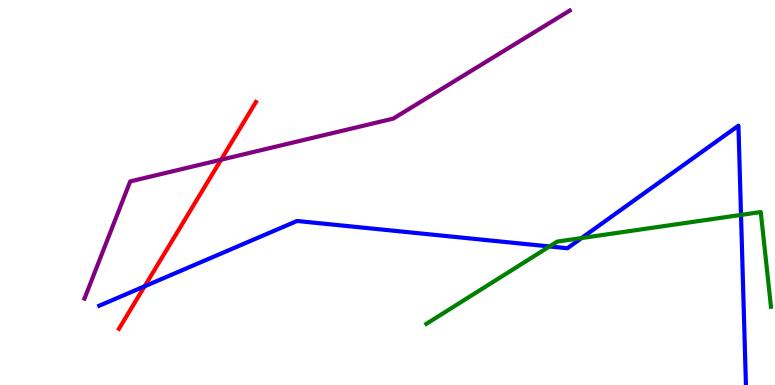[{'lines': ['blue', 'red'], 'intersections': [{'x': 1.87, 'y': 2.56}]}, {'lines': ['green', 'red'], 'intersections': []}, {'lines': ['purple', 'red'], 'intersections': [{'x': 2.85, 'y': 5.85}]}, {'lines': ['blue', 'green'], 'intersections': [{'x': 7.09, 'y': 3.6}, {'x': 7.5, 'y': 3.82}, {'x': 9.56, 'y': 4.42}]}, {'lines': ['blue', 'purple'], 'intersections': []}, {'lines': ['green', 'purple'], 'intersections': []}]